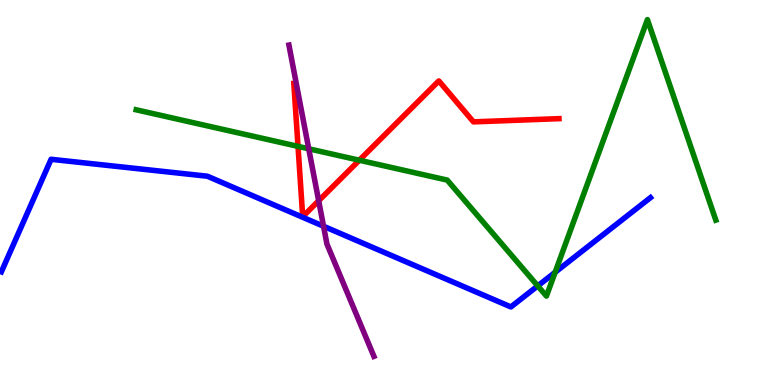[{'lines': ['blue', 'red'], 'intersections': []}, {'lines': ['green', 'red'], 'intersections': [{'x': 3.85, 'y': 6.2}, {'x': 4.64, 'y': 5.84}]}, {'lines': ['purple', 'red'], 'intersections': [{'x': 4.11, 'y': 4.79}]}, {'lines': ['blue', 'green'], 'intersections': [{'x': 6.94, 'y': 2.57}, {'x': 7.16, 'y': 2.93}]}, {'lines': ['blue', 'purple'], 'intersections': [{'x': 4.17, 'y': 4.12}]}, {'lines': ['green', 'purple'], 'intersections': [{'x': 3.98, 'y': 6.14}]}]